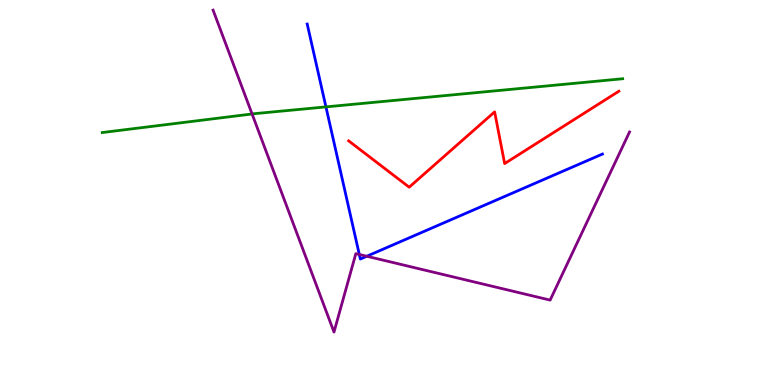[{'lines': ['blue', 'red'], 'intersections': []}, {'lines': ['green', 'red'], 'intersections': []}, {'lines': ['purple', 'red'], 'intersections': []}, {'lines': ['blue', 'green'], 'intersections': [{'x': 4.21, 'y': 7.22}]}, {'lines': ['blue', 'purple'], 'intersections': [{'x': 4.64, 'y': 3.39}, {'x': 4.73, 'y': 3.34}]}, {'lines': ['green', 'purple'], 'intersections': [{'x': 3.25, 'y': 7.04}]}]